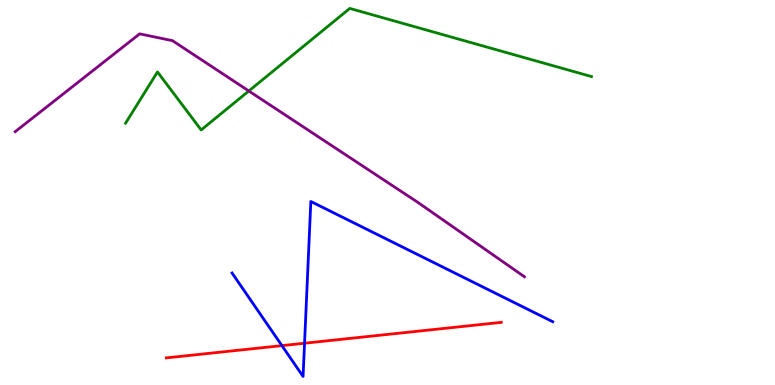[{'lines': ['blue', 'red'], 'intersections': [{'x': 3.64, 'y': 1.02}, {'x': 3.93, 'y': 1.09}]}, {'lines': ['green', 'red'], 'intersections': []}, {'lines': ['purple', 'red'], 'intersections': []}, {'lines': ['blue', 'green'], 'intersections': []}, {'lines': ['blue', 'purple'], 'intersections': []}, {'lines': ['green', 'purple'], 'intersections': [{'x': 3.21, 'y': 7.64}]}]